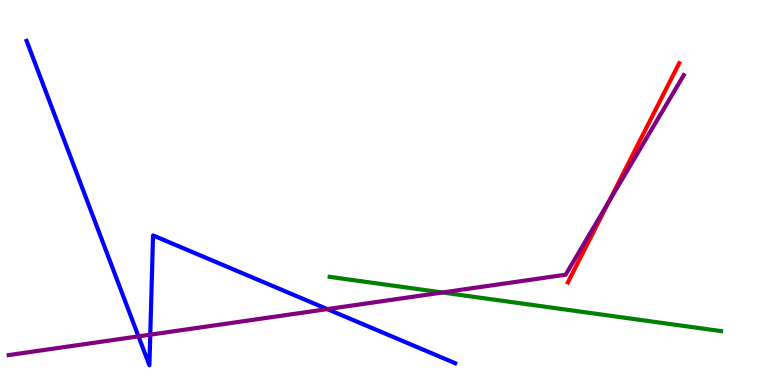[{'lines': ['blue', 'red'], 'intersections': []}, {'lines': ['green', 'red'], 'intersections': []}, {'lines': ['purple', 'red'], 'intersections': [{'x': 7.86, 'y': 4.76}]}, {'lines': ['blue', 'green'], 'intersections': []}, {'lines': ['blue', 'purple'], 'intersections': [{'x': 1.79, 'y': 1.26}, {'x': 1.94, 'y': 1.31}, {'x': 4.22, 'y': 1.97}]}, {'lines': ['green', 'purple'], 'intersections': [{'x': 5.71, 'y': 2.4}]}]